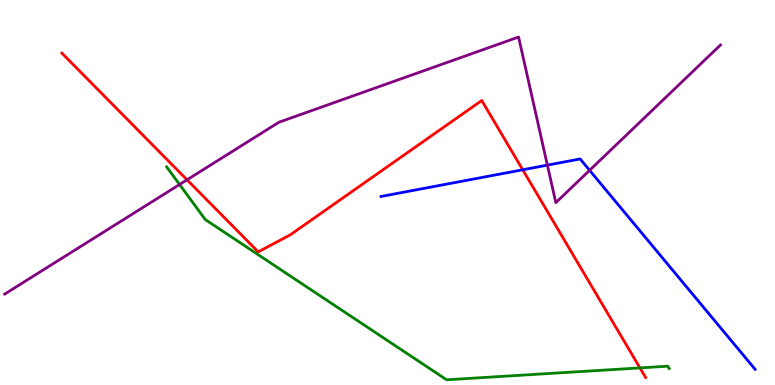[{'lines': ['blue', 'red'], 'intersections': [{'x': 6.74, 'y': 5.59}]}, {'lines': ['green', 'red'], 'intersections': [{'x': 8.26, 'y': 0.444}]}, {'lines': ['purple', 'red'], 'intersections': [{'x': 2.41, 'y': 5.33}]}, {'lines': ['blue', 'green'], 'intersections': []}, {'lines': ['blue', 'purple'], 'intersections': [{'x': 7.06, 'y': 5.71}, {'x': 7.61, 'y': 5.58}]}, {'lines': ['green', 'purple'], 'intersections': [{'x': 2.32, 'y': 5.21}]}]